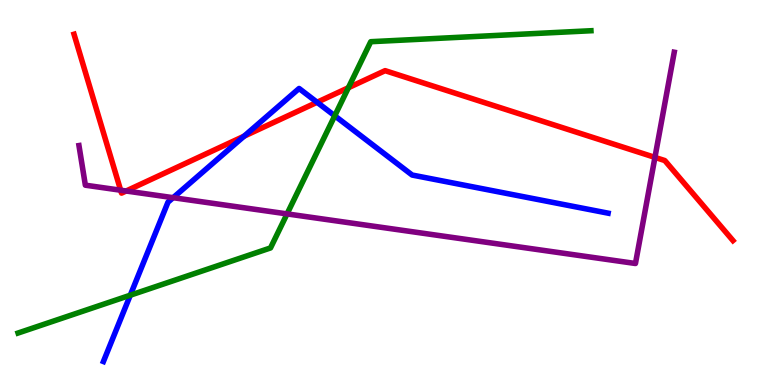[{'lines': ['blue', 'red'], 'intersections': [{'x': 3.15, 'y': 6.46}, {'x': 4.09, 'y': 7.34}]}, {'lines': ['green', 'red'], 'intersections': [{'x': 4.5, 'y': 7.72}]}, {'lines': ['purple', 'red'], 'intersections': [{'x': 1.56, 'y': 5.06}, {'x': 1.63, 'y': 5.04}, {'x': 8.45, 'y': 5.91}]}, {'lines': ['blue', 'green'], 'intersections': [{'x': 1.68, 'y': 2.33}, {'x': 4.32, 'y': 6.99}]}, {'lines': ['blue', 'purple'], 'intersections': [{'x': 2.23, 'y': 4.87}]}, {'lines': ['green', 'purple'], 'intersections': [{'x': 3.7, 'y': 4.44}]}]